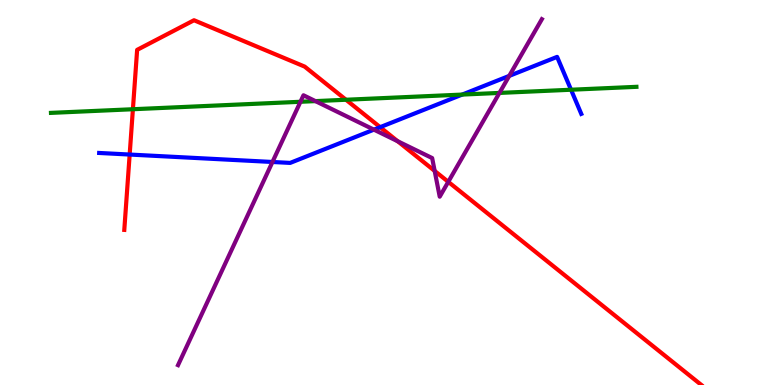[{'lines': ['blue', 'red'], 'intersections': [{'x': 1.67, 'y': 5.99}, {'x': 4.91, 'y': 6.7}]}, {'lines': ['green', 'red'], 'intersections': [{'x': 1.71, 'y': 7.16}, {'x': 4.46, 'y': 7.41}]}, {'lines': ['purple', 'red'], 'intersections': [{'x': 5.13, 'y': 6.33}, {'x': 5.61, 'y': 5.56}, {'x': 5.78, 'y': 5.28}]}, {'lines': ['blue', 'green'], 'intersections': [{'x': 5.96, 'y': 7.54}, {'x': 7.37, 'y': 7.67}]}, {'lines': ['blue', 'purple'], 'intersections': [{'x': 3.52, 'y': 5.79}, {'x': 4.82, 'y': 6.63}, {'x': 6.57, 'y': 8.03}]}, {'lines': ['green', 'purple'], 'intersections': [{'x': 3.88, 'y': 7.36}, {'x': 4.07, 'y': 7.37}, {'x': 6.44, 'y': 7.59}]}]